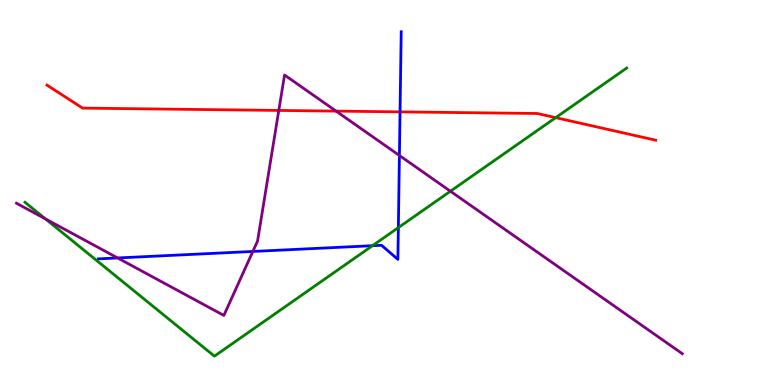[{'lines': ['blue', 'red'], 'intersections': [{'x': 5.16, 'y': 7.09}]}, {'lines': ['green', 'red'], 'intersections': [{'x': 7.17, 'y': 6.94}]}, {'lines': ['purple', 'red'], 'intersections': [{'x': 3.6, 'y': 7.13}, {'x': 4.34, 'y': 7.11}]}, {'lines': ['blue', 'green'], 'intersections': [{'x': 4.81, 'y': 3.62}, {'x': 5.14, 'y': 4.09}]}, {'lines': ['blue', 'purple'], 'intersections': [{'x': 1.52, 'y': 3.3}, {'x': 3.26, 'y': 3.47}, {'x': 5.15, 'y': 5.96}]}, {'lines': ['green', 'purple'], 'intersections': [{'x': 0.587, 'y': 4.31}, {'x': 5.81, 'y': 5.03}]}]